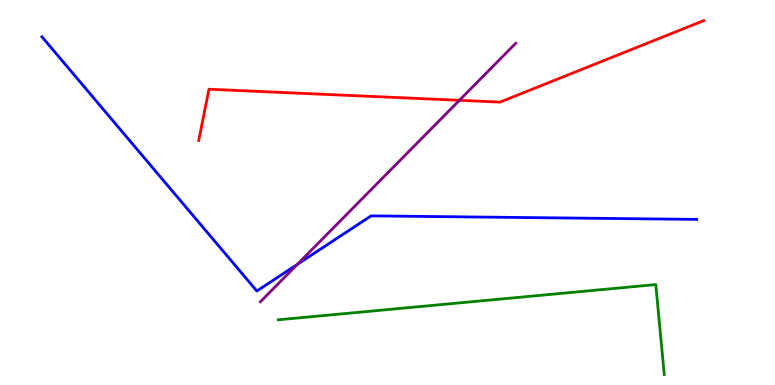[{'lines': ['blue', 'red'], 'intersections': []}, {'lines': ['green', 'red'], 'intersections': []}, {'lines': ['purple', 'red'], 'intersections': [{'x': 5.93, 'y': 7.39}]}, {'lines': ['blue', 'green'], 'intersections': []}, {'lines': ['blue', 'purple'], 'intersections': [{'x': 3.84, 'y': 3.13}]}, {'lines': ['green', 'purple'], 'intersections': []}]